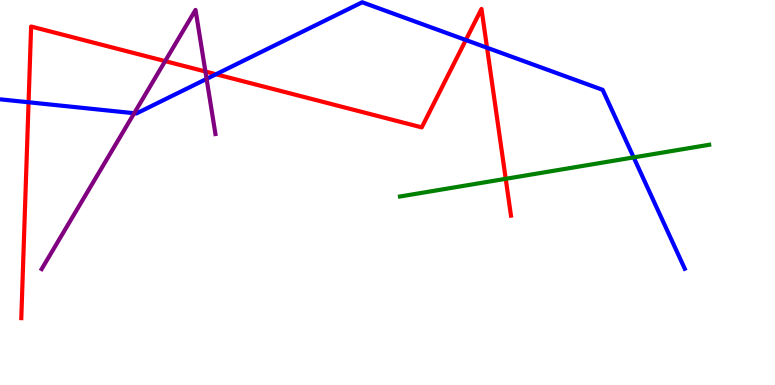[{'lines': ['blue', 'red'], 'intersections': [{'x': 0.369, 'y': 7.34}, {'x': 2.79, 'y': 8.07}, {'x': 6.01, 'y': 8.96}, {'x': 6.28, 'y': 8.76}]}, {'lines': ['green', 'red'], 'intersections': [{'x': 6.53, 'y': 5.36}]}, {'lines': ['purple', 'red'], 'intersections': [{'x': 2.13, 'y': 8.41}, {'x': 2.65, 'y': 8.14}]}, {'lines': ['blue', 'green'], 'intersections': [{'x': 8.18, 'y': 5.91}]}, {'lines': ['blue', 'purple'], 'intersections': [{'x': 1.73, 'y': 7.06}, {'x': 2.67, 'y': 7.95}]}, {'lines': ['green', 'purple'], 'intersections': []}]